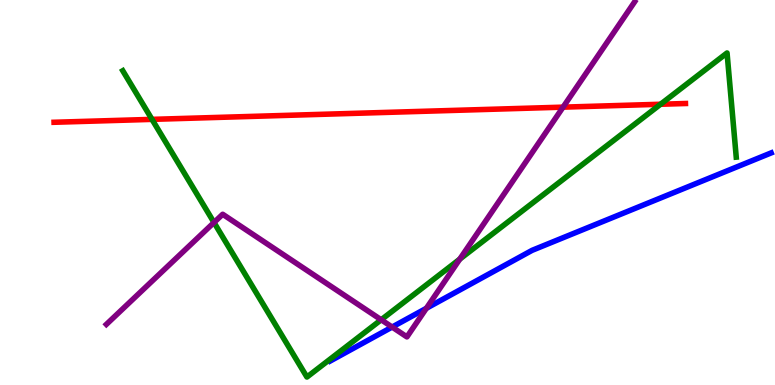[{'lines': ['blue', 'red'], 'intersections': []}, {'lines': ['green', 'red'], 'intersections': [{'x': 1.96, 'y': 6.9}, {'x': 8.52, 'y': 7.29}]}, {'lines': ['purple', 'red'], 'intersections': [{'x': 7.27, 'y': 7.22}]}, {'lines': ['blue', 'green'], 'intersections': []}, {'lines': ['blue', 'purple'], 'intersections': [{'x': 5.06, 'y': 1.51}, {'x': 5.5, 'y': 1.99}]}, {'lines': ['green', 'purple'], 'intersections': [{'x': 2.76, 'y': 4.22}, {'x': 4.92, 'y': 1.69}, {'x': 5.93, 'y': 3.27}]}]